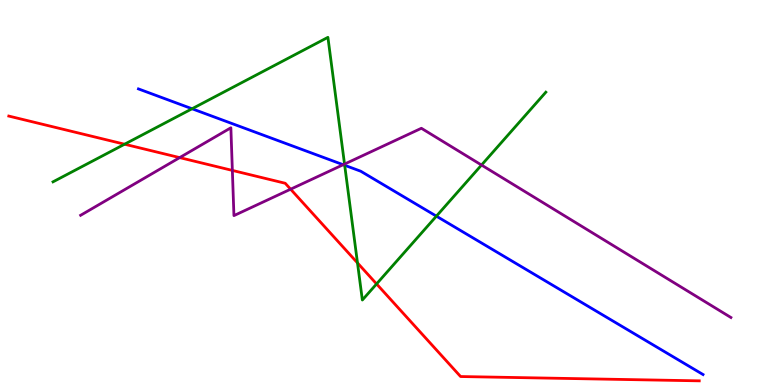[{'lines': ['blue', 'red'], 'intersections': []}, {'lines': ['green', 'red'], 'intersections': [{'x': 1.61, 'y': 6.25}, {'x': 4.61, 'y': 3.17}, {'x': 4.86, 'y': 2.63}]}, {'lines': ['purple', 'red'], 'intersections': [{'x': 2.32, 'y': 5.91}, {'x': 3.0, 'y': 5.57}, {'x': 3.75, 'y': 5.09}]}, {'lines': ['blue', 'green'], 'intersections': [{'x': 2.48, 'y': 7.18}, {'x': 4.45, 'y': 5.71}, {'x': 5.63, 'y': 4.39}]}, {'lines': ['blue', 'purple'], 'intersections': [{'x': 4.43, 'y': 5.72}]}, {'lines': ['green', 'purple'], 'intersections': [{'x': 4.45, 'y': 5.74}, {'x': 6.21, 'y': 5.71}]}]